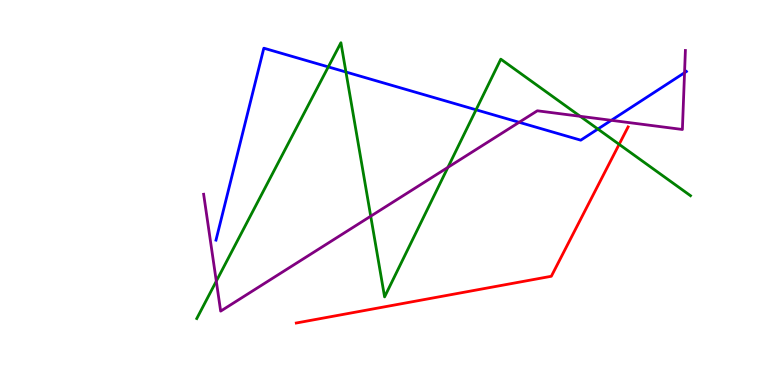[{'lines': ['blue', 'red'], 'intersections': []}, {'lines': ['green', 'red'], 'intersections': [{'x': 7.99, 'y': 6.25}]}, {'lines': ['purple', 'red'], 'intersections': []}, {'lines': ['blue', 'green'], 'intersections': [{'x': 4.24, 'y': 8.26}, {'x': 4.46, 'y': 8.13}, {'x': 6.14, 'y': 7.15}, {'x': 7.71, 'y': 6.65}]}, {'lines': ['blue', 'purple'], 'intersections': [{'x': 6.7, 'y': 6.82}, {'x': 7.89, 'y': 6.87}, {'x': 8.83, 'y': 8.11}]}, {'lines': ['green', 'purple'], 'intersections': [{'x': 2.79, 'y': 2.7}, {'x': 4.78, 'y': 4.38}, {'x': 5.78, 'y': 5.65}, {'x': 7.49, 'y': 6.98}]}]